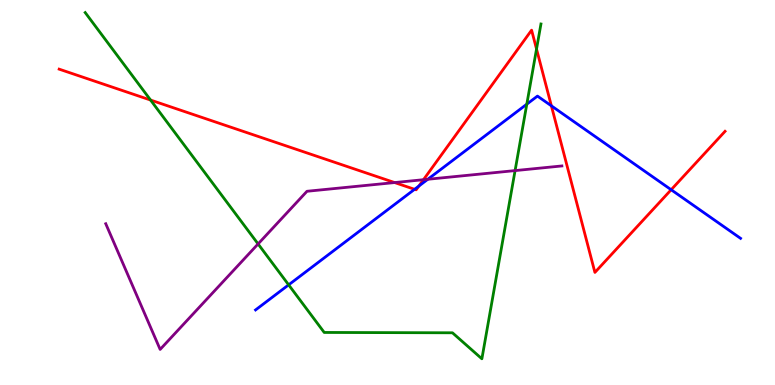[{'lines': ['blue', 'red'], 'intersections': [{'x': 5.35, 'y': 5.08}, {'x': 5.41, 'y': 5.17}, {'x': 7.11, 'y': 7.25}, {'x': 8.66, 'y': 5.07}]}, {'lines': ['green', 'red'], 'intersections': [{'x': 1.94, 'y': 7.4}, {'x': 6.92, 'y': 8.73}]}, {'lines': ['purple', 'red'], 'intersections': [{'x': 5.09, 'y': 5.26}, {'x': 5.46, 'y': 5.33}]}, {'lines': ['blue', 'green'], 'intersections': [{'x': 3.72, 'y': 2.6}, {'x': 6.8, 'y': 7.29}]}, {'lines': ['blue', 'purple'], 'intersections': [{'x': 5.52, 'y': 5.34}]}, {'lines': ['green', 'purple'], 'intersections': [{'x': 3.33, 'y': 3.66}, {'x': 6.65, 'y': 5.57}]}]